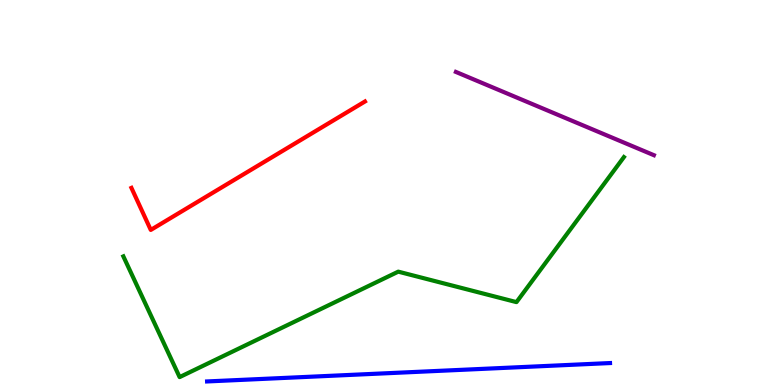[{'lines': ['blue', 'red'], 'intersections': []}, {'lines': ['green', 'red'], 'intersections': []}, {'lines': ['purple', 'red'], 'intersections': []}, {'lines': ['blue', 'green'], 'intersections': []}, {'lines': ['blue', 'purple'], 'intersections': []}, {'lines': ['green', 'purple'], 'intersections': []}]